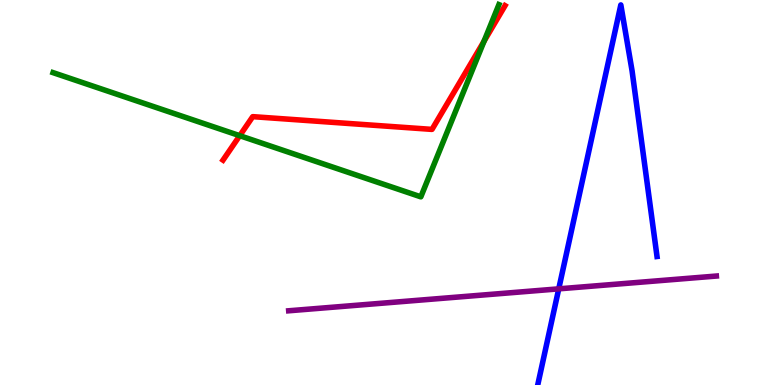[{'lines': ['blue', 'red'], 'intersections': []}, {'lines': ['green', 'red'], 'intersections': [{'x': 3.09, 'y': 6.48}, {'x': 6.25, 'y': 8.93}]}, {'lines': ['purple', 'red'], 'intersections': []}, {'lines': ['blue', 'green'], 'intersections': []}, {'lines': ['blue', 'purple'], 'intersections': [{'x': 7.21, 'y': 2.5}]}, {'lines': ['green', 'purple'], 'intersections': []}]